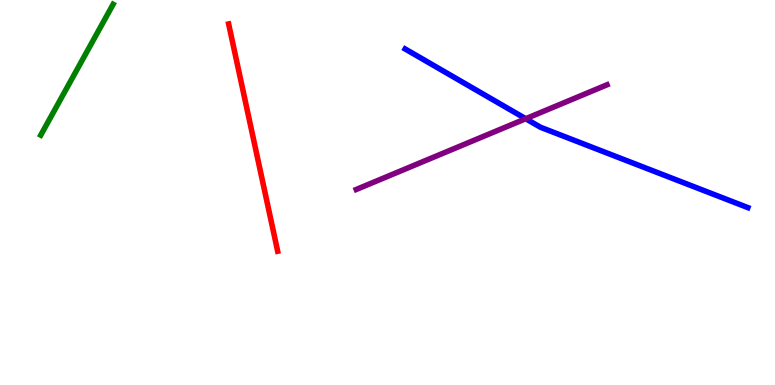[{'lines': ['blue', 'red'], 'intersections': []}, {'lines': ['green', 'red'], 'intersections': []}, {'lines': ['purple', 'red'], 'intersections': []}, {'lines': ['blue', 'green'], 'intersections': []}, {'lines': ['blue', 'purple'], 'intersections': [{'x': 6.78, 'y': 6.92}]}, {'lines': ['green', 'purple'], 'intersections': []}]